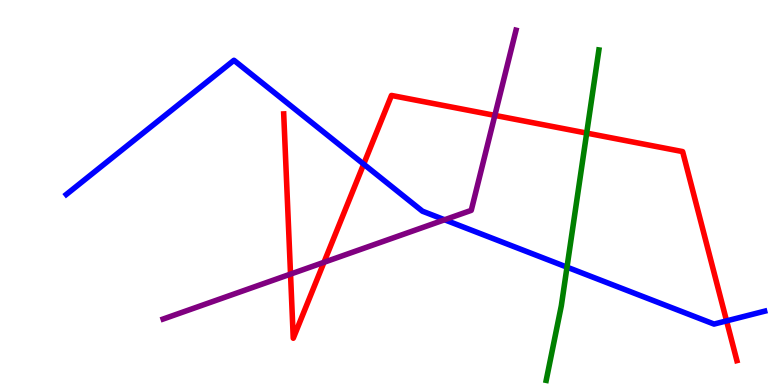[{'lines': ['blue', 'red'], 'intersections': [{'x': 4.69, 'y': 5.74}, {'x': 9.38, 'y': 1.67}]}, {'lines': ['green', 'red'], 'intersections': [{'x': 7.57, 'y': 6.54}]}, {'lines': ['purple', 'red'], 'intersections': [{'x': 3.75, 'y': 2.88}, {'x': 4.18, 'y': 3.19}, {'x': 6.39, 'y': 7.0}]}, {'lines': ['blue', 'green'], 'intersections': [{'x': 7.32, 'y': 3.06}]}, {'lines': ['blue', 'purple'], 'intersections': [{'x': 5.74, 'y': 4.29}]}, {'lines': ['green', 'purple'], 'intersections': []}]